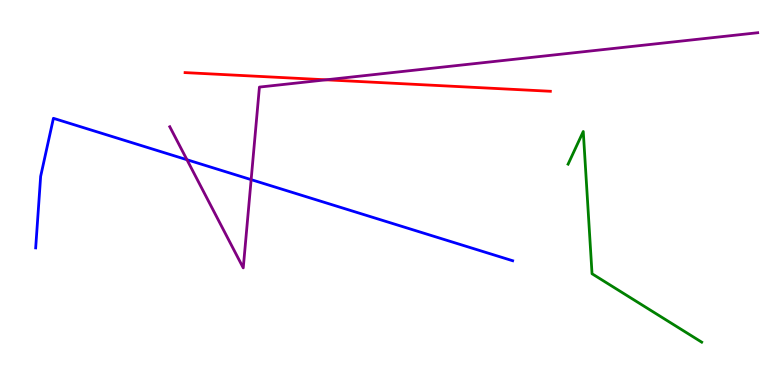[{'lines': ['blue', 'red'], 'intersections': []}, {'lines': ['green', 'red'], 'intersections': []}, {'lines': ['purple', 'red'], 'intersections': [{'x': 4.21, 'y': 7.93}]}, {'lines': ['blue', 'green'], 'intersections': []}, {'lines': ['blue', 'purple'], 'intersections': [{'x': 2.41, 'y': 5.85}, {'x': 3.24, 'y': 5.33}]}, {'lines': ['green', 'purple'], 'intersections': []}]